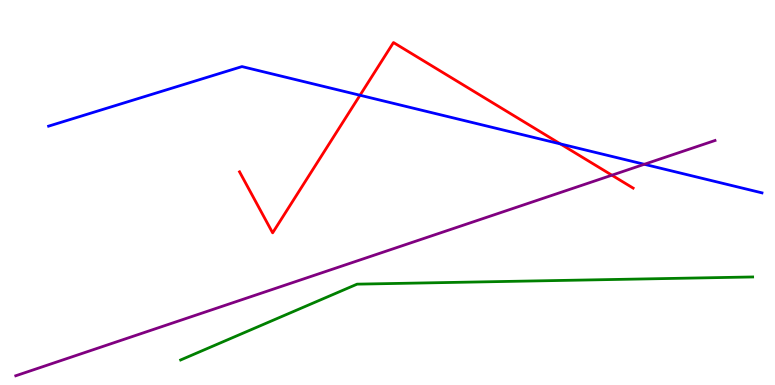[{'lines': ['blue', 'red'], 'intersections': [{'x': 4.65, 'y': 7.53}, {'x': 7.23, 'y': 6.26}]}, {'lines': ['green', 'red'], 'intersections': []}, {'lines': ['purple', 'red'], 'intersections': [{'x': 7.9, 'y': 5.45}]}, {'lines': ['blue', 'green'], 'intersections': []}, {'lines': ['blue', 'purple'], 'intersections': [{'x': 8.31, 'y': 5.73}]}, {'lines': ['green', 'purple'], 'intersections': []}]